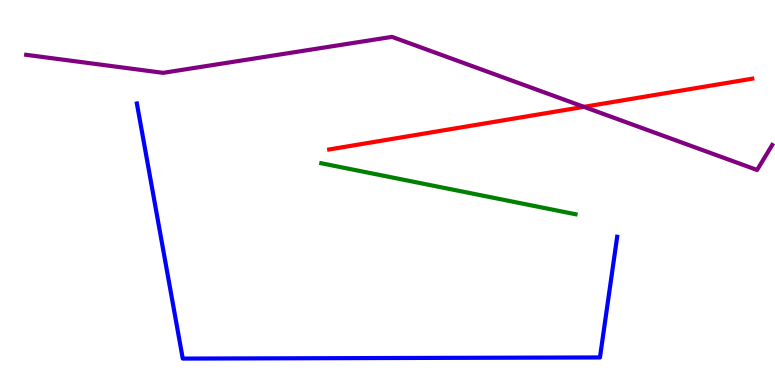[{'lines': ['blue', 'red'], 'intersections': []}, {'lines': ['green', 'red'], 'intersections': []}, {'lines': ['purple', 'red'], 'intersections': [{'x': 7.53, 'y': 7.22}]}, {'lines': ['blue', 'green'], 'intersections': []}, {'lines': ['blue', 'purple'], 'intersections': []}, {'lines': ['green', 'purple'], 'intersections': []}]